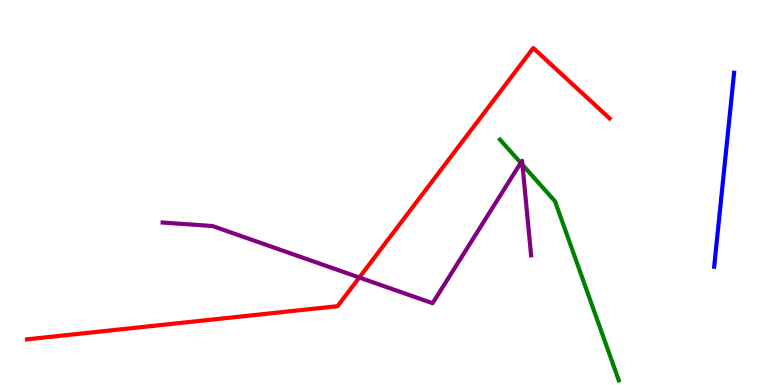[{'lines': ['blue', 'red'], 'intersections': []}, {'lines': ['green', 'red'], 'intersections': []}, {'lines': ['purple', 'red'], 'intersections': [{'x': 4.64, 'y': 2.79}]}, {'lines': ['blue', 'green'], 'intersections': []}, {'lines': ['blue', 'purple'], 'intersections': []}, {'lines': ['green', 'purple'], 'intersections': [{'x': 6.72, 'y': 5.77}, {'x': 6.74, 'y': 5.72}]}]